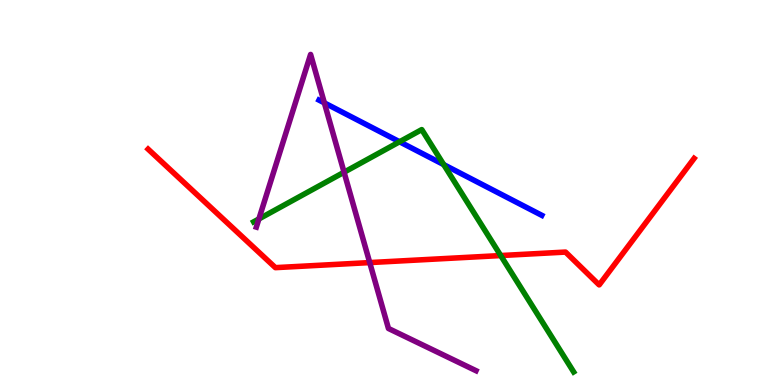[{'lines': ['blue', 'red'], 'intersections': []}, {'lines': ['green', 'red'], 'intersections': [{'x': 6.46, 'y': 3.36}]}, {'lines': ['purple', 'red'], 'intersections': [{'x': 4.77, 'y': 3.18}]}, {'lines': ['blue', 'green'], 'intersections': [{'x': 5.16, 'y': 6.32}, {'x': 5.73, 'y': 5.72}]}, {'lines': ['blue', 'purple'], 'intersections': [{'x': 4.19, 'y': 7.33}]}, {'lines': ['green', 'purple'], 'intersections': [{'x': 3.34, 'y': 4.31}, {'x': 4.44, 'y': 5.53}]}]